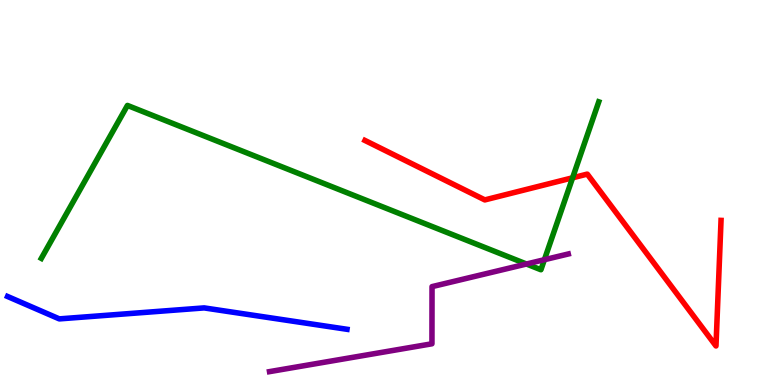[{'lines': ['blue', 'red'], 'intersections': []}, {'lines': ['green', 'red'], 'intersections': [{'x': 7.39, 'y': 5.38}]}, {'lines': ['purple', 'red'], 'intersections': []}, {'lines': ['blue', 'green'], 'intersections': []}, {'lines': ['blue', 'purple'], 'intersections': []}, {'lines': ['green', 'purple'], 'intersections': [{'x': 6.79, 'y': 3.14}, {'x': 7.02, 'y': 3.25}]}]